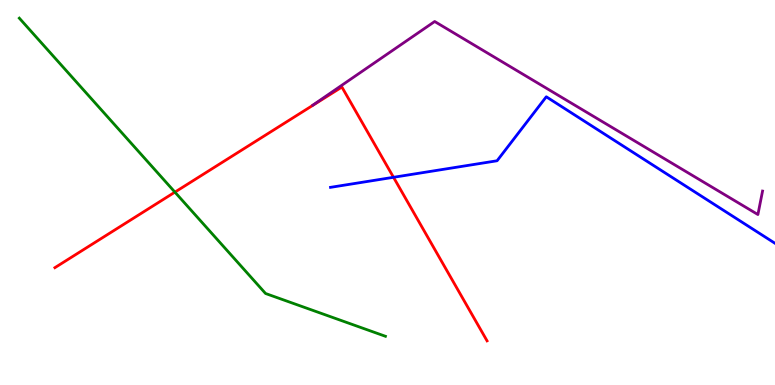[{'lines': ['blue', 'red'], 'intersections': [{'x': 5.08, 'y': 5.39}]}, {'lines': ['green', 'red'], 'intersections': [{'x': 2.26, 'y': 5.01}]}, {'lines': ['purple', 'red'], 'intersections': []}, {'lines': ['blue', 'green'], 'intersections': []}, {'lines': ['blue', 'purple'], 'intersections': []}, {'lines': ['green', 'purple'], 'intersections': []}]